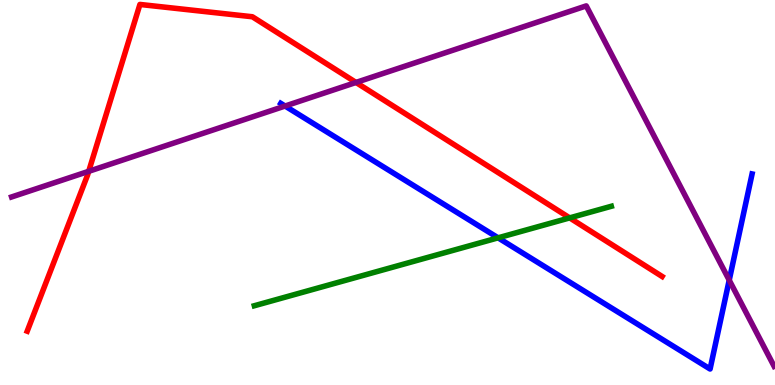[{'lines': ['blue', 'red'], 'intersections': []}, {'lines': ['green', 'red'], 'intersections': [{'x': 7.35, 'y': 4.34}]}, {'lines': ['purple', 'red'], 'intersections': [{'x': 1.14, 'y': 5.55}, {'x': 4.59, 'y': 7.86}]}, {'lines': ['blue', 'green'], 'intersections': [{'x': 6.43, 'y': 3.82}]}, {'lines': ['blue', 'purple'], 'intersections': [{'x': 3.68, 'y': 7.25}, {'x': 9.41, 'y': 2.72}]}, {'lines': ['green', 'purple'], 'intersections': []}]